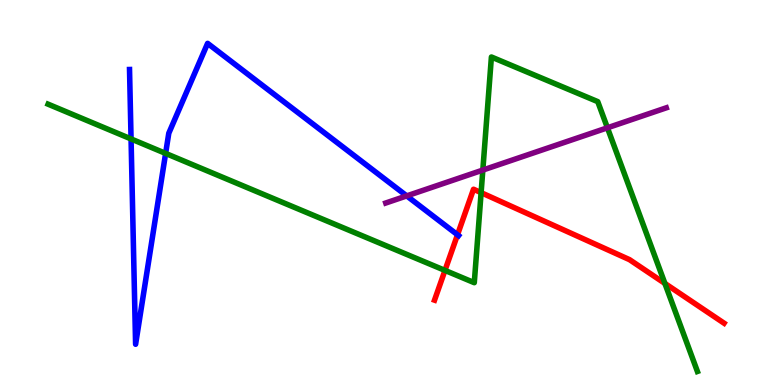[{'lines': ['blue', 'red'], 'intersections': [{'x': 5.9, 'y': 3.9}]}, {'lines': ['green', 'red'], 'intersections': [{'x': 5.74, 'y': 2.98}, {'x': 6.21, 'y': 5.0}, {'x': 8.58, 'y': 2.64}]}, {'lines': ['purple', 'red'], 'intersections': []}, {'lines': ['blue', 'green'], 'intersections': [{'x': 1.69, 'y': 6.39}, {'x': 2.14, 'y': 6.02}]}, {'lines': ['blue', 'purple'], 'intersections': [{'x': 5.25, 'y': 4.91}]}, {'lines': ['green', 'purple'], 'intersections': [{'x': 6.23, 'y': 5.58}, {'x': 7.84, 'y': 6.68}]}]